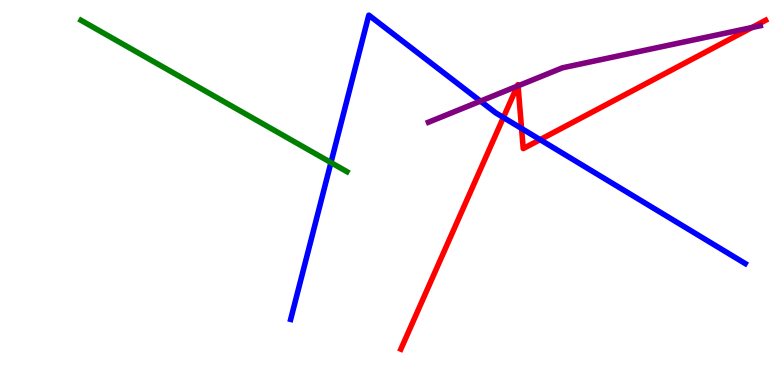[{'lines': ['blue', 'red'], 'intersections': [{'x': 6.5, 'y': 6.95}, {'x': 6.73, 'y': 6.66}, {'x': 6.97, 'y': 6.37}]}, {'lines': ['green', 'red'], 'intersections': []}, {'lines': ['purple', 'red'], 'intersections': [{'x': 6.67, 'y': 7.76}, {'x': 6.68, 'y': 7.77}, {'x': 9.7, 'y': 9.29}]}, {'lines': ['blue', 'green'], 'intersections': [{'x': 4.27, 'y': 5.78}]}, {'lines': ['blue', 'purple'], 'intersections': [{'x': 6.2, 'y': 7.37}]}, {'lines': ['green', 'purple'], 'intersections': []}]